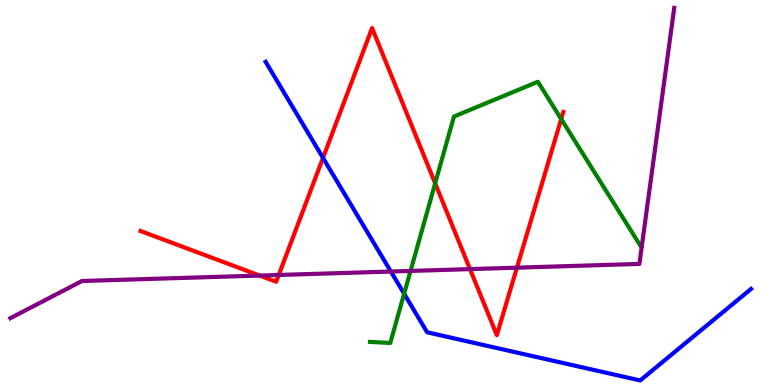[{'lines': ['blue', 'red'], 'intersections': [{'x': 4.17, 'y': 5.9}]}, {'lines': ['green', 'red'], 'intersections': [{'x': 5.62, 'y': 5.24}, {'x': 7.24, 'y': 6.91}]}, {'lines': ['purple', 'red'], 'intersections': [{'x': 3.35, 'y': 2.84}, {'x': 3.6, 'y': 2.86}, {'x': 6.06, 'y': 3.01}, {'x': 6.67, 'y': 3.05}]}, {'lines': ['blue', 'green'], 'intersections': [{'x': 5.21, 'y': 2.37}]}, {'lines': ['blue', 'purple'], 'intersections': [{'x': 5.04, 'y': 2.95}]}, {'lines': ['green', 'purple'], 'intersections': [{'x': 5.3, 'y': 2.96}]}]